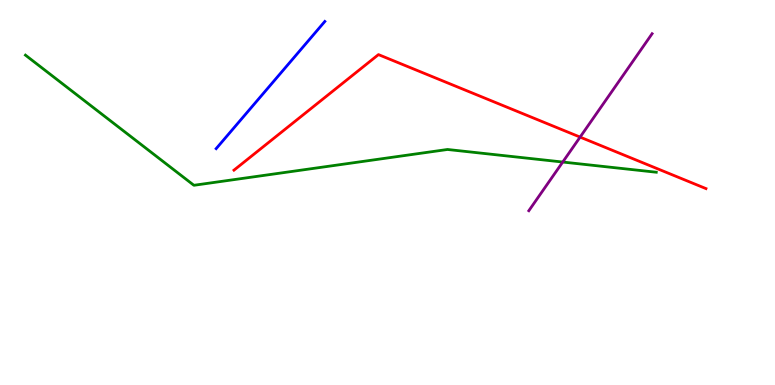[{'lines': ['blue', 'red'], 'intersections': []}, {'lines': ['green', 'red'], 'intersections': []}, {'lines': ['purple', 'red'], 'intersections': [{'x': 7.49, 'y': 6.44}]}, {'lines': ['blue', 'green'], 'intersections': []}, {'lines': ['blue', 'purple'], 'intersections': []}, {'lines': ['green', 'purple'], 'intersections': [{'x': 7.26, 'y': 5.79}]}]